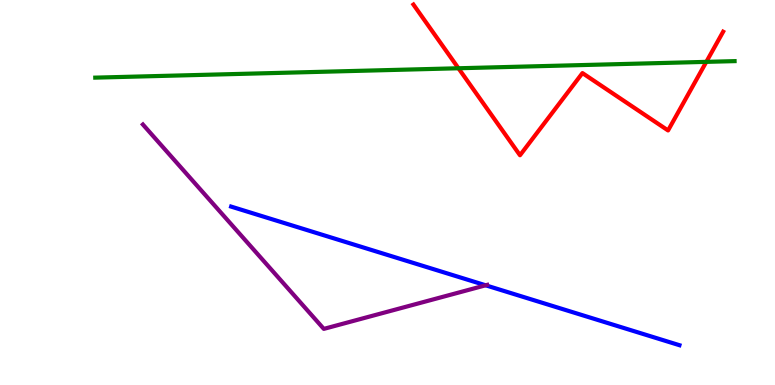[{'lines': ['blue', 'red'], 'intersections': []}, {'lines': ['green', 'red'], 'intersections': [{'x': 5.92, 'y': 8.23}, {'x': 9.11, 'y': 8.39}]}, {'lines': ['purple', 'red'], 'intersections': []}, {'lines': ['blue', 'green'], 'intersections': []}, {'lines': ['blue', 'purple'], 'intersections': [{'x': 6.27, 'y': 2.59}]}, {'lines': ['green', 'purple'], 'intersections': []}]